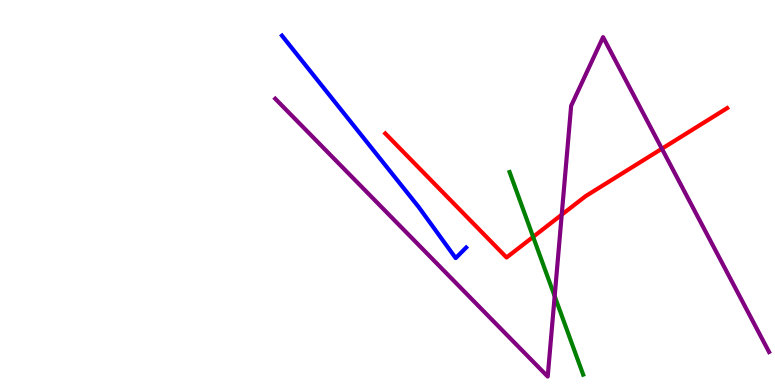[{'lines': ['blue', 'red'], 'intersections': []}, {'lines': ['green', 'red'], 'intersections': [{'x': 6.88, 'y': 3.85}]}, {'lines': ['purple', 'red'], 'intersections': [{'x': 7.25, 'y': 4.42}, {'x': 8.54, 'y': 6.14}]}, {'lines': ['blue', 'green'], 'intersections': []}, {'lines': ['blue', 'purple'], 'intersections': []}, {'lines': ['green', 'purple'], 'intersections': [{'x': 7.16, 'y': 2.31}]}]